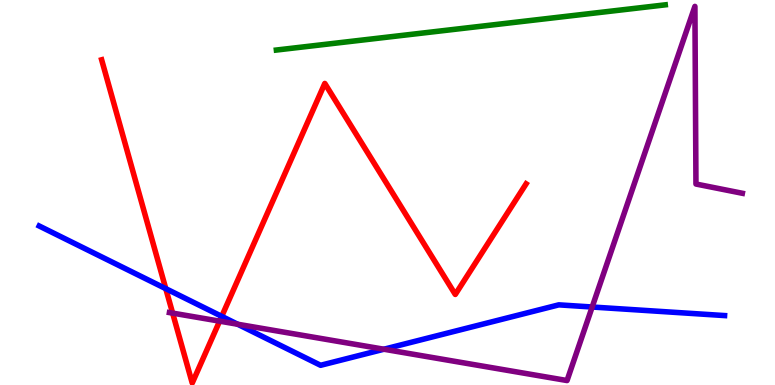[{'lines': ['blue', 'red'], 'intersections': [{'x': 2.14, 'y': 2.5}, {'x': 2.86, 'y': 1.78}]}, {'lines': ['green', 'red'], 'intersections': []}, {'lines': ['purple', 'red'], 'intersections': [{'x': 2.23, 'y': 1.87}, {'x': 2.83, 'y': 1.66}]}, {'lines': ['blue', 'green'], 'intersections': []}, {'lines': ['blue', 'purple'], 'intersections': [{'x': 3.07, 'y': 1.58}, {'x': 4.95, 'y': 0.929}, {'x': 7.64, 'y': 2.03}]}, {'lines': ['green', 'purple'], 'intersections': []}]